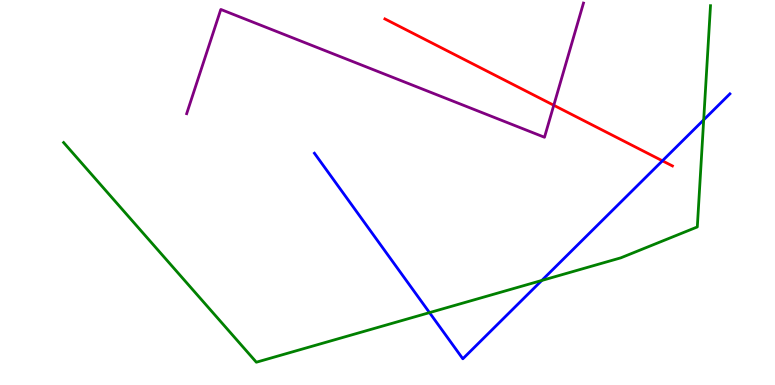[{'lines': ['blue', 'red'], 'intersections': [{'x': 8.55, 'y': 5.82}]}, {'lines': ['green', 'red'], 'intersections': []}, {'lines': ['purple', 'red'], 'intersections': [{'x': 7.15, 'y': 7.27}]}, {'lines': ['blue', 'green'], 'intersections': [{'x': 5.54, 'y': 1.88}, {'x': 6.99, 'y': 2.72}, {'x': 9.08, 'y': 6.89}]}, {'lines': ['blue', 'purple'], 'intersections': []}, {'lines': ['green', 'purple'], 'intersections': []}]